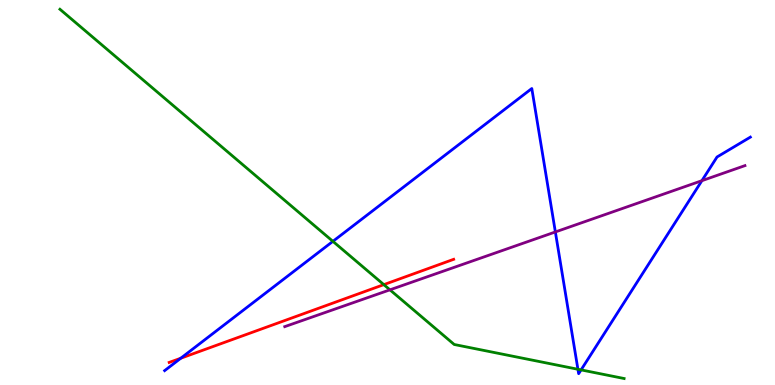[{'lines': ['blue', 'red'], 'intersections': [{'x': 2.33, 'y': 0.695}]}, {'lines': ['green', 'red'], 'intersections': [{'x': 4.95, 'y': 2.61}]}, {'lines': ['purple', 'red'], 'intersections': []}, {'lines': ['blue', 'green'], 'intersections': [{'x': 4.3, 'y': 3.73}, {'x': 7.46, 'y': 0.409}, {'x': 7.5, 'y': 0.392}]}, {'lines': ['blue', 'purple'], 'intersections': [{'x': 7.17, 'y': 3.98}, {'x': 9.06, 'y': 5.31}]}, {'lines': ['green', 'purple'], 'intersections': [{'x': 5.03, 'y': 2.47}]}]